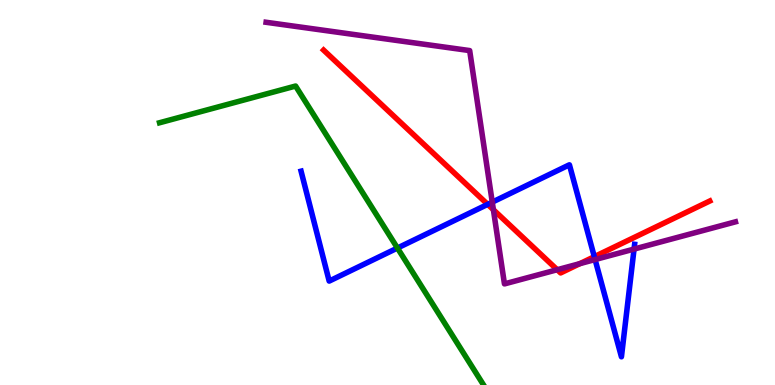[{'lines': ['blue', 'red'], 'intersections': [{'x': 6.29, 'y': 4.69}, {'x': 7.67, 'y': 3.33}]}, {'lines': ['green', 'red'], 'intersections': []}, {'lines': ['purple', 'red'], 'intersections': [{'x': 6.37, 'y': 4.55}, {'x': 7.19, 'y': 2.99}, {'x': 7.48, 'y': 3.15}]}, {'lines': ['blue', 'green'], 'intersections': [{'x': 5.13, 'y': 3.56}]}, {'lines': ['blue', 'purple'], 'intersections': [{'x': 6.35, 'y': 4.75}, {'x': 7.68, 'y': 3.26}, {'x': 8.18, 'y': 3.53}]}, {'lines': ['green', 'purple'], 'intersections': []}]